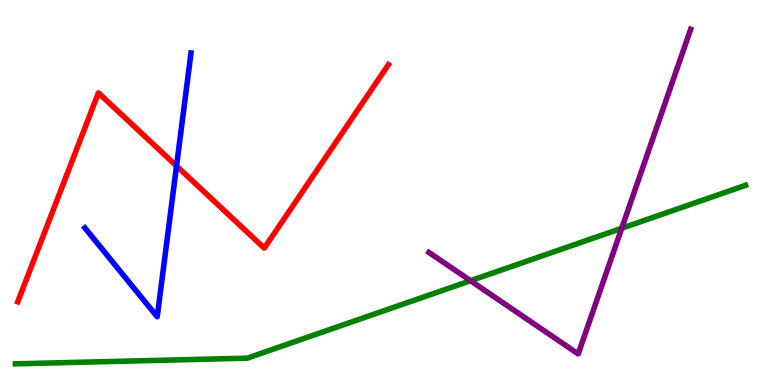[{'lines': ['blue', 'red'], 'intersections': [{'x': 2.28, 'y': 5.69}]}, {'lines': ['green', 'red'], 'intersections': []}, {'lines': ['purple', 'red'], 'intersections': []}, {'lines': ['blue', 'green'], 'intersections': []}, {'lines': ['blue', 'purple'], 'intersections': []}, {'lines': ['green', 'purple'], 'intersections': [{'x': 6.07, 'y': 2.71}, {'x': 8.02, 'y': 4.07}]}]